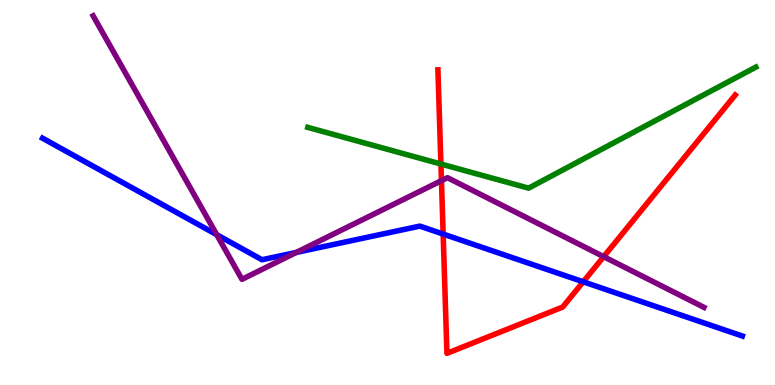[{'lines': ['blue', 'red'], 'intersections': [{'x': 5.72, 'y': 3.92}, {'x': 7.53, 'y': 2.68}]}, {'lines': ['green', 'red'], 'intersections': [{'x': 5.69, 'y': 5.74}]}, {'lines': ['purple', 'red'], 'intersections': [{'x': 5.7, 'y': 5.31}, {'x': 7.79, 'y': 3.33}]}, {'lines': ['blue', 'green'], 'intersections': []}, {'lines': ['blue', 'purple'], 'intersections': [{'x': 2.8, 'y': 3.9}, {'x': 3.82, 'y': 3.44}]}, {'lines': ['green', 'purple'], 'intersections': []}]